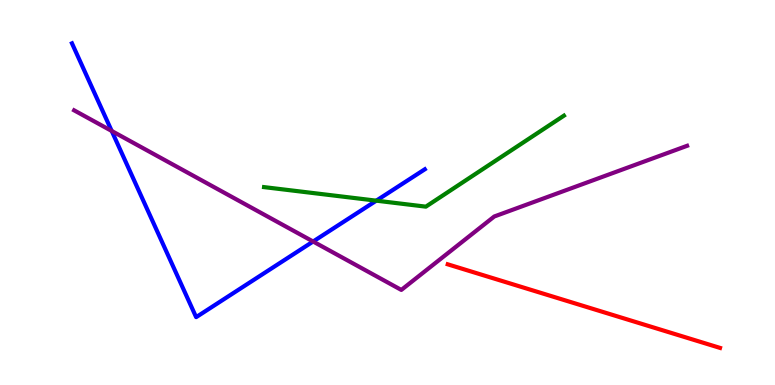[{'lines': ['blue', 'red'], 'intersections': []}, {'lines': ['green', 'red'], 'intersections': []}, {'lines': ['purple', 'red'], 'intersections': []}, {'lines': ['blue', 'green'], 'intersections': [{'x': 4.86, 'y': 4.79}]}, {'lines': ['blue', 'purple'], 'intersections': [{'x': 1.44, 'y': 6.6}, {'x': 4.04, 'y': 3.73}]}, {'lines': ['green', 'purple'], 'intersections': []}]